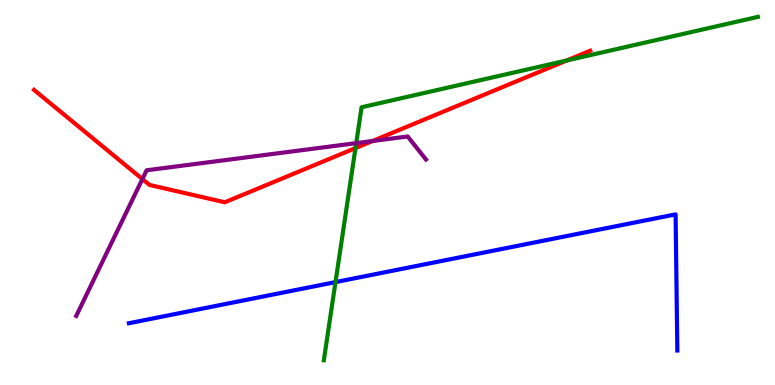[{'lines': ['blue', 'red'], 'intersections': []}, {'lines': ['green', 'red'], 'intersections': [{'x': 4.59, 'y': 6.15}, {'x': 7.31, 'y': 8.43}]}, {'lines': ['purple', 'red'], 'intersections': [{'x': 1.84, 'y': 5.35}, {'x': 4.81, 'y': 6.34}]}, {'lines': ['blue', 'green'], 'intersections': [{'x': 4.33, 'y': 2.67}]}, {'lines': ['blue', 'purple'], 'intersections': []}, {'lines': ['green', 'purple'], 'intersections': [{'x': 4.6, 'y': 6.28}]}]